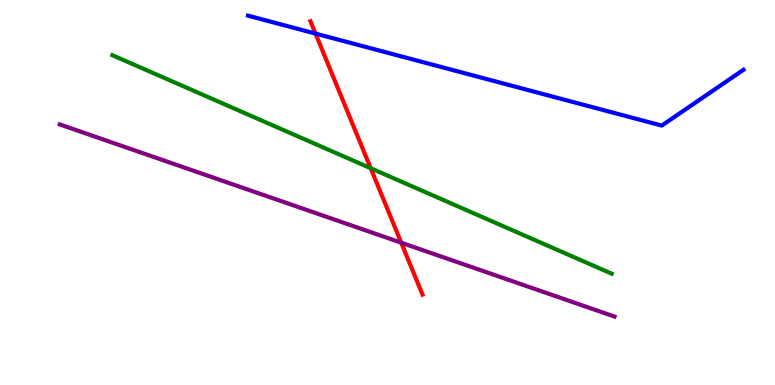[{'lines': ['blue', 'red'], 'intersections': [{'x': 4.07, 'y': 9.13}]}, {'lines': ['green', 'red'], 'intersections': [{'x': 4.78, 'y': 5.63}]}, {'lines': ['purple', 'red'], 'intersections': [{'x': 5.18, 'y': 3.7}]}, {'lines': ['blue', 'green'], 'intersections': []}, {'lines': ['blue', 'purple'], 'intersections': []}, {'lines': ['green', 'purple'], 'intersections': []}]